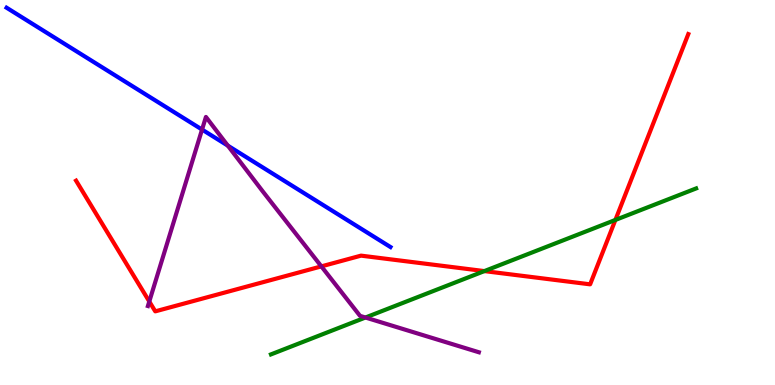[{'lines': ['blue', 'red'], 'intersections': []}, {'lines': ['green', 'red'], 'intersections': [{'x': 6.25, 'y': 2.96}, {'x': 7.94, 'y': 4.29}]}, {'lines': ['purple', 'red'], 'intersections': [{'x': 1.93, 'y': 2.17}, {'x': 4.15, 'y': 3.08}]}, {'lines': ['blue', 'green'], 'intersections': []}, {'lines': ['blue', 'purple'], 'intersections': [{'x': 2.61, 'y': 6.63}, {'x': 2.94, 'y': 6.22}]}, {'lines': ['green', 'purple'], 'intersections': [{'x': 4.72, 'y': 1.75}]}]